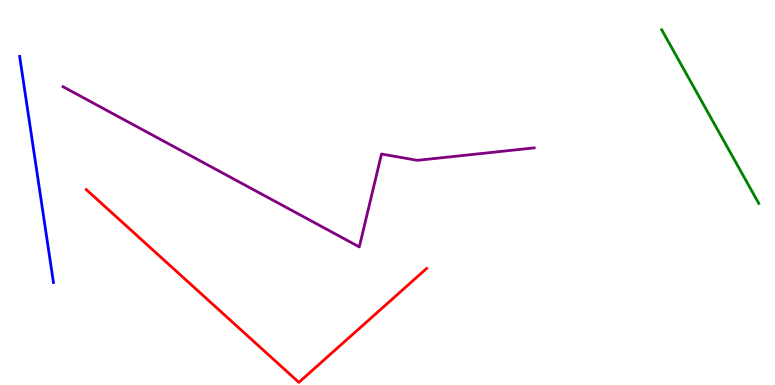[{'lines': ['blue', 'red'], 'intersections': []}, {'lines': ['green', 'red'], 'intersections': []}, {'lines': ['purple', 'red'], 'intersections': []}, {'lines': ['blue', 'green'], 'intersections': []}, {'lines': ['blue', 'purple'], 'intersections': []}, {'lines': ['green', 'purple'], 'intersections': []}]